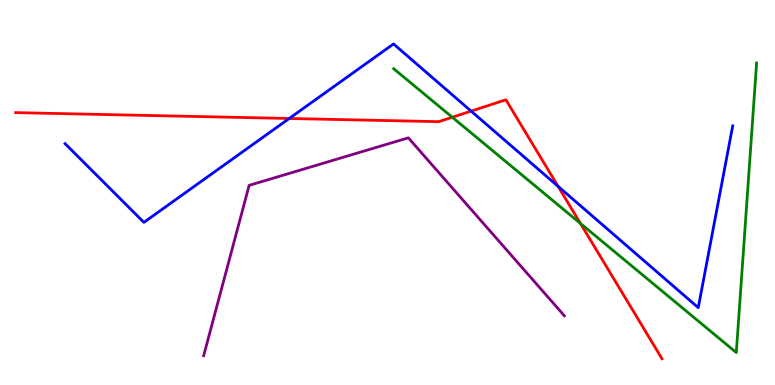[{'lines': ['blue', 'red'], 'intersections': [{'x': 3.73, 'y': 6.92}, {'x': 6.08, 'y': 7.11}, {'x': 7.2, 'y': 5.16}]}, {'lines': ['green', 'red'], 'intersections': [{'x': 5.84, 'y': 6.95}, {'x': 7.49, 'y': 4.2}]}, {'lines': ['purple', 'red'], 'intersections': []}, {'lines': ['blue', 'green'], 'intersections': []}, {'lines': ['blue', 'purple'], 'intersections': []}, {'lines': ['green', 'purple'], 'intersections': []}]